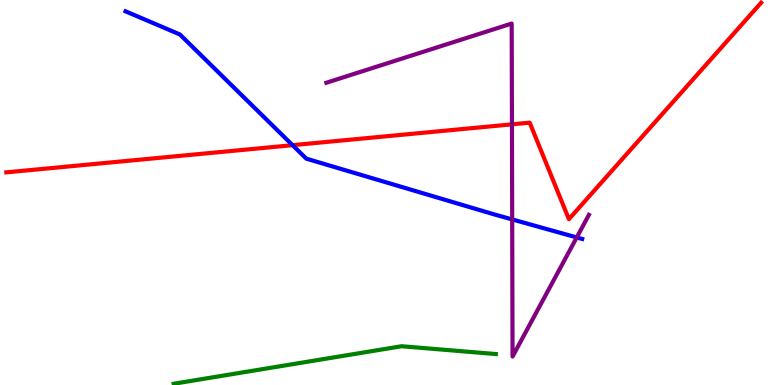[{'lines': ['blue', 'red'], 'intersections': [{'x': 3.78, 'y': 6.23}]}, {'lines': ['green', 'red'], 'intersections': []}, {'lines': ['purple', 'red'], 'intersections': [{'x': 6.61, 'y': 6.77}]}, {'lines': ['blue', 'green'], 'intersections': []}, {'lines': ['blue', 'purple'], 'intersections': [{'x': 6.61, 'y': 4.3}, {'x': 7.44, 'y': 3.83}]}, {'lines': ['green', 'purple'], 'intersections': []}]